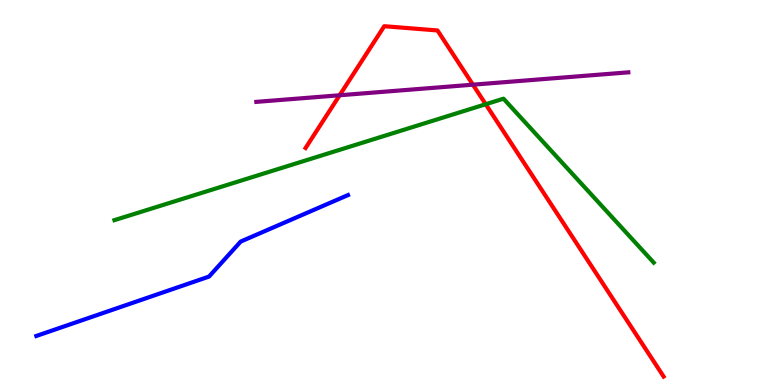[{'lines': ['blue', 'red'], 'intersections': []}, {'lines': ['green', 'red'], 'intersections': [{'x': 6.27, 'y': 7.29}]}, {'lines': ['purple', 'red'], 'intersections': [{'x': 4.38, 'y': 7.53}, {'x': 6.1, 'y': 7.8}]}, {'lines': ['blue', 'green'], 'intersections': []}, {'lines': ['blue', 'purple'], 'intersections': []}, {'lines': ['green', 'purple'], 'intersections': []}]